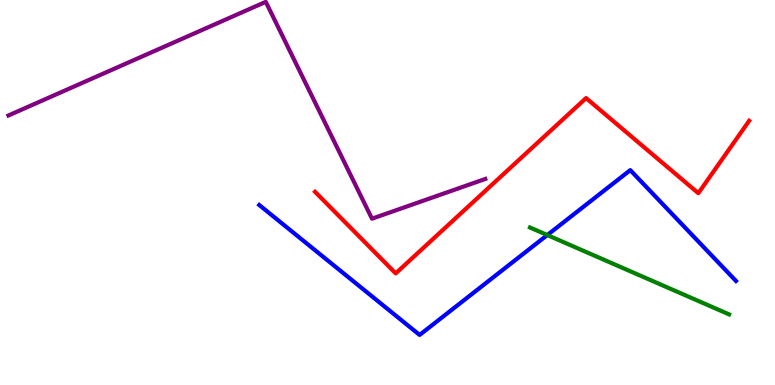[{'lines': ['blue', 'red'], 'intersections': []}, {'lines': ['green', 'red'], 'intersections': []}, {'lines': ['purple', 'red'], 'intersections': []}, {'lines': ['blue', 'green'], 'intersections': [{'x': 7.06, 'y': 3.89}]}, {'lines': ['blue', 'purple'], 'intersections': []}, {'lines': ['green', 'purple'], 'intersections': []}]